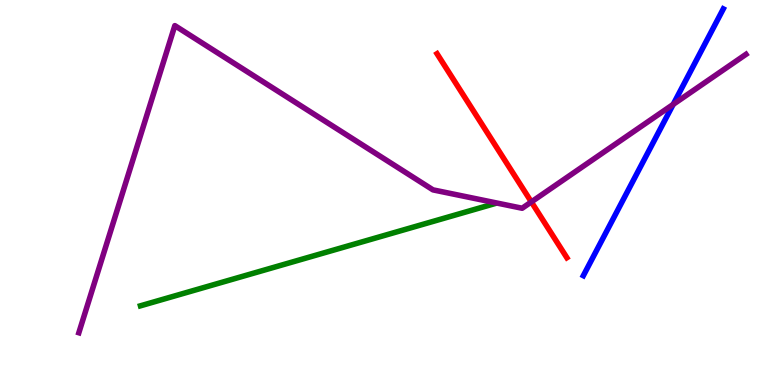[{'lines': ['blue', 'red'], 'intersections': []}, {'lines': ['green', 'red'], 'intersections': []}, {'lines': ['purple', 'red'], 'intersections': [{'x': 6.86, 'y': 4.76}]}, {'lines': ['blue', 'green'], 'intersections': []}, {'lines': ['blue', 'purple'], 'intersections': [{'x': 8.69, 'y': 7.29}]}, {'lines': ['green', 'purple'], 'intersections': []}]